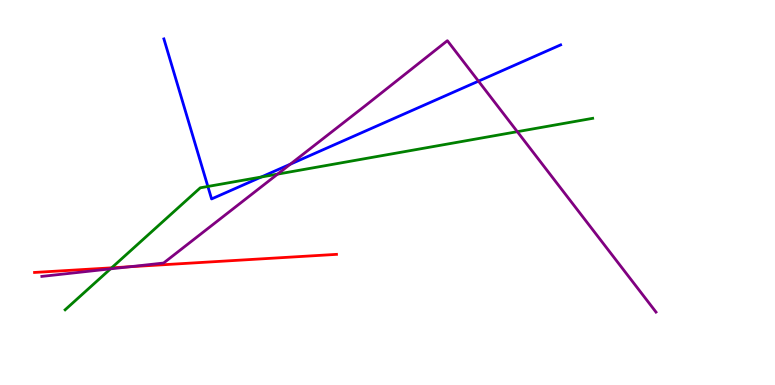[{'lines': ['blue', 'red'], 'intersections': []}, {'lines': ['green', 'red'], 'intersections': [{'x': 1.44, 'y': 3.04}]}, {'lines': ['purple', 'red'], 'intersections': [{'x': 1.67, 'y': 3.07}]}, {'lines': ['blue', 'green'], 'intersections': [{'x': 2.68, 'y': 5.16}, {'x': 3.37, 'y': 5.4}]}, {'lines': ['blue', 'purple'], 'intersections': [{'x': 3.75, 'y': 5.74}, {'x': 6.17, 'y': 7.89}]}, {'lines': ['green', 'purple'], 'intersections': [{'x': 1.43, 'y': 3.02}, {'x': 3.58, 'y': 5.48}, {'x': 6.68, 'y': 6.58}]}]